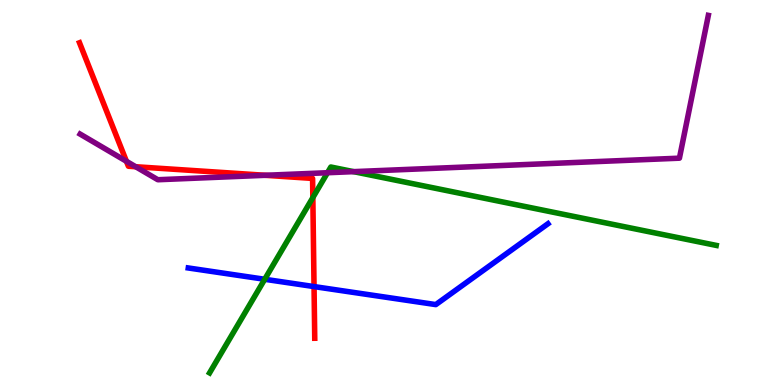[{'lines': ['blue', 'red'], 'intersections': [{'x': 4.05, 'y': 2.56}]}, {'lines': ['green', 'red'], 'intersections': [{'x': 4.04, 'y': 4.87}]}, {'lines': ['purple', 'red'], 'intersections': [{'x': 1.63, 'y': 5.81}, {'x': 1.75, 'y': 5.67}, {'x': 3.42, 'y': 5.45}]}, {'lines': ['blue', 'green'], 'intersections': [{'x': 3.42, 'y': 2.75}]}, {'lines': ['blue', 'purple'], 'intersections': []}, {'lines': ['green', 'purple'], 'intersections': [{'x': 4.23, 'y': 5.51}, {'x': 4.56, 'y': 5.54}]}]